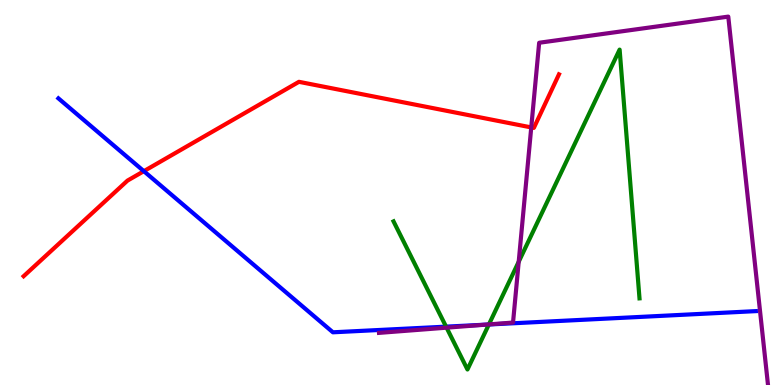[{'lines': ['blue', 'red'], 'intersections': [{'x': 1.86, 'y': 5.55}]}, {'lines': ['green', 'red'], 'intersections': []}, {'lines': ['purple', 'red'], 'intersections': [{'x': 6.85, 'y': 6.69}]}, {'lines': ['blue', 'green'], 'intersections': [{'x': 5.76, 'y': 1.52}, {'x': 6.31, 'y': 1.57}]}, {'lines': ['blue', 'purple'], 'intersections': [{'x': 6.27, 'y': 1.57}]}, {'lines': ['green', 'purple'], 'intersections': [{'x': 5.76, 'y': 1.49}, {'x': 6.31, 'y': 1.57}, {'x': 6.69, 'y': 3.2}]}]